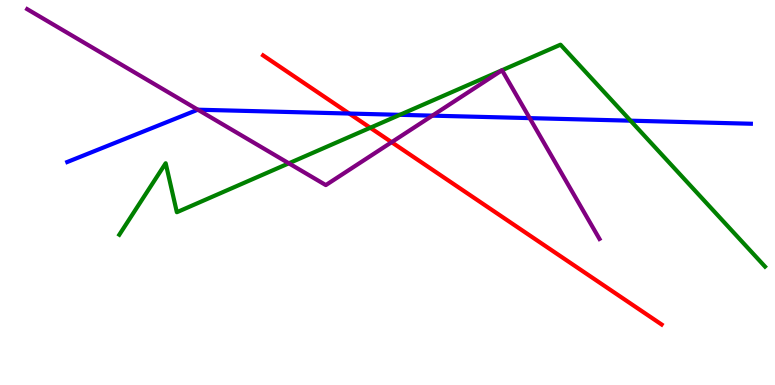[{'lines': ['blue', 'red'], 'intersections': [{'x': 4.51, 'y': 7.05}]}, {'lines': ['green', 'red'], 'intersections': [{'x': 4.78, 'y': 6.68}]}, {'lines': ['purple', 'red'], 'intersections': [{'x': 5.05, 'y': 6.31}]}, {'lines': ['blue', 'green'], 'intersections': [{'x': 5.16, 'y': 7.02}, {'x': 8.14, 'y': 6.87}]}, {'lines': ['blue', 'purple'], 'intersections': [{'x': 2.55, 'y': 7.15}, {'x': 5.58, 'y': 7.0}, {'x': 6.83, 'y': 6.93}]}, {'lines': ['green', 'purple'], 'intersections': [{'x': 3.73, 'y': 5.76}]}]